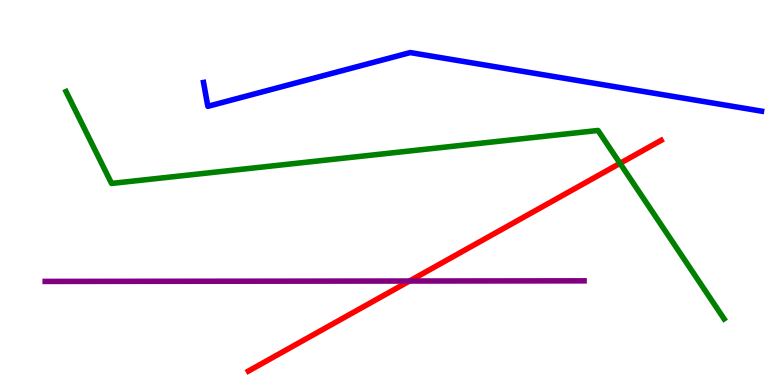[{'lines': ['blue', 'red'], 'intersections': []}, {'lines': ['green', 'red'], 'intersections': [{'x': 8.0, 'y': 5.76}]}, {'lines': ['purple', 'red'], 'intersections': [{'x': 5.28, 'y': 2.7}]}, {'lines': ['blue', 'green'], 'intersections': []}, {'lines': ['blue', 'purple'], 'intersections': []}, {'lines': ['green', 'purple'], 'intersections': []}]